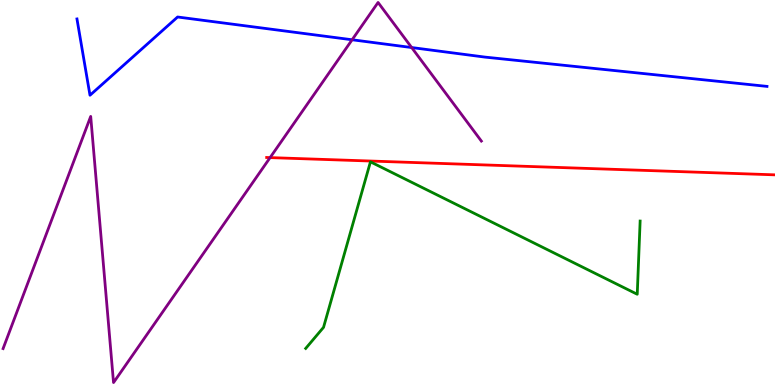[{'lines': ['blue', 'red'], 'intersections': []}, {'lines': ['green', 'red'], 'intersections': []}, {'lines': ['purple', 'red'], 'intersections': [{'x': 3.49, 'y': 5.91}]}, {'lines': ['blue', 'green'], 'intersections': []}, {'lines': ['blue', 'purple'], 'intersections': [{'x': 4.54, 'y': 8.97}, {'x': 5.31, 'y': 8.77}]}, {'lines': ['green', 'purple'], 'intersections': []}]